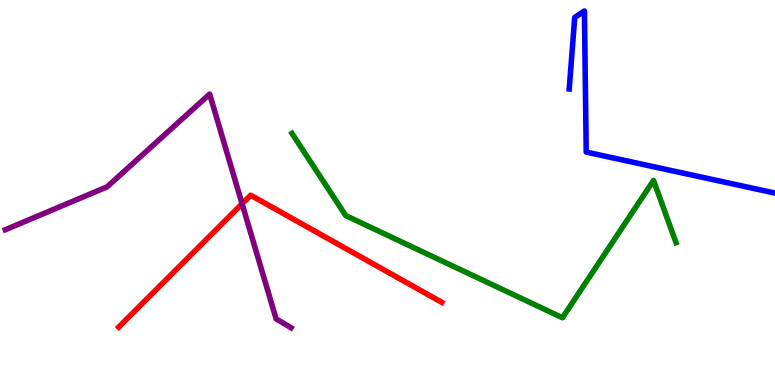[{'lines': ['blue', 'red'], 'intersections': []}, {'lines': ['green', 'red'], 'intersections': []}, {'lines': ['purple', 'red'], 'intersections': [{'x': 3.12, 'y': 4.71}]}, {'lines': ['blue', 'green'], 'intersections': []}, {'lines': ['blue', 'purple'], 'intersections': []}, {'lines': ['green', 'purple'], 'intersections': []}]